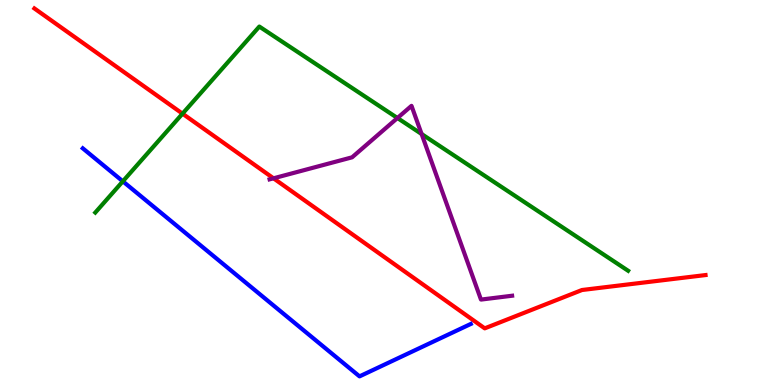[{'lines': ['blue', 'red'], 'intersections': []}, {'lines': ['green', 'red'], 'intersections': [{'x': 2.36, 'y': 7.05}]}, {'lines': ['purple', 'red'], 'intersections': [{'x': 3.53, 'y': 5.37}]}, {'lines': ['blue', 'green'], 'intersections': [{'x': 1.58, 'y': 5.29}]}, {'lines': ['blue', 'purple'], 'intersections': []}, {'lines': ['green', 'purple'], 'intersections': [{'x': 5.13, 'y': 6.93}, {'x': 5.44, 'y': 6.52}]}]